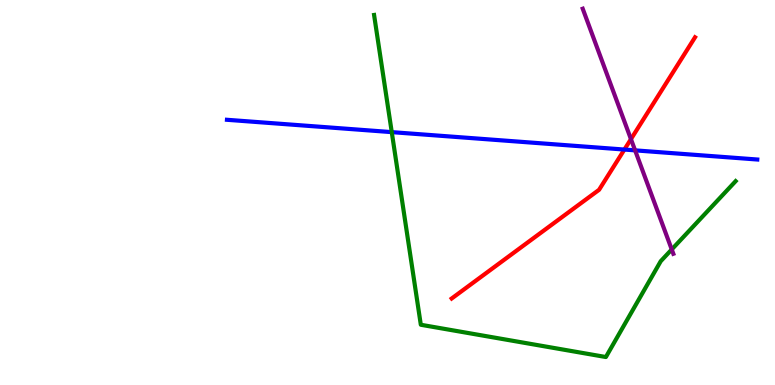[{'lines': ['blue', 'red'], 'intersections': [{'x': 8.06, 'y': 6.12}]}, {'lines': ['green', 'red'], 'intersections': []}, {'lines': ['purple', 'red'], 'intersections': [{'x': 8.14, 'y': 6.39}]}, {'lines': ['blue', 'green'], 'intersections': [{'x': 5.05, 'y': 6.57}]}, {'lines': ['blue', 'purple'], 'intersections': [{'x': 8.19, 'y': 6.09}]}, {'lines': ['green', 'purple'], 'intersections': [{'x': 8.67, 'y': 3.52}]}]